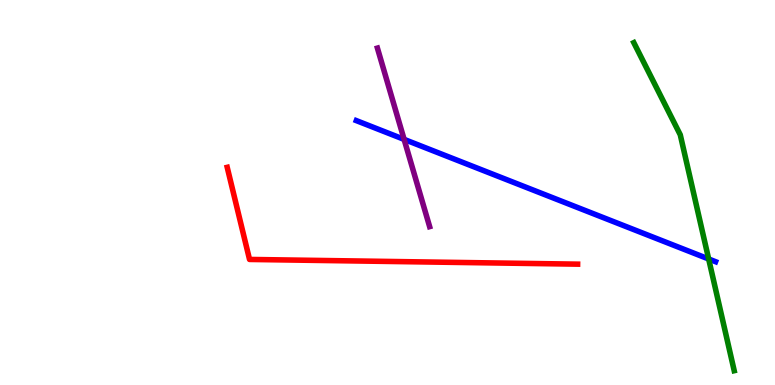[{'lines': ['blue', 'red'], 'intersections': []}, {'lines': ['green', 'red'], 'intersections': []}, {'lines': ['purple', 'red'], 'intersections': []}, {'lines': ['blue', 'green'], 'intersections': [{'x': 9.14, 'y': 3.27}]}, {'lines': ['blue', 'purple'], 'intersections': [{'x': 5.21, 'y': 6.38}]}, {'lines': ['green', 'purple'], 'intersections': []}]